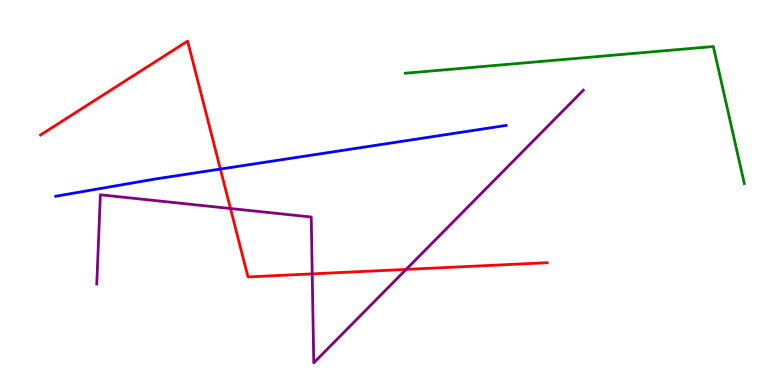[{'lines': ['blue', 'red'], 'intersections': [{'x': 2.84, 'y': 5.61}]}, {'lines': ['green', 'red'], 'intersections': []}, {'lines': ['purple', 'red'], 'intersections': [{'x': 2.97, 'y': 4.58}, {'x': 4.03, 'y': 2.89}, {'x': 5.24, 'y': 3.0}]}, {'lines': ['blue', 'green'], 'intersections': []}, {'lines': ['blue', 'purple'], 'intersections': []}, {'lines': ['green', 'purple'], 'intersections': []}]